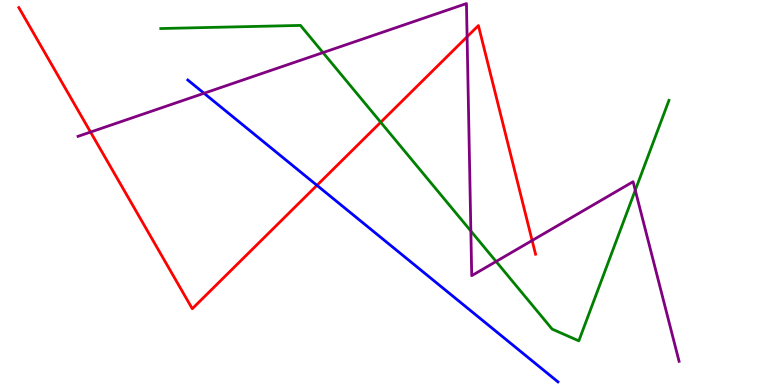[{'lines': ['blue', 'red'], 'intersections': [{'x': 4.09, 'y': 5.19}]}, {'lines': ['green', 'red'], 'intersections': [{'x': 4.91, 'y': 6.82}]}, {'lines': ['purple', 'red'], 'intersections': [{'x': 1.17, 'y': 6.57}, {'x': 6.03, 'y': 9.05}, {'x': 6.87, 'y': 3.75}]}, {'lines': ['blue', 'green'], 'intersections': []}, {'lines': ['blue', 'purple'], 'intersections': [{'x': 2.63, 'y': 7.58}]}, {'lines': ['green', 'purple'], 'intersections': [{'x': 4.17, 'y': 8.63}, {'x': 6.08, 'y': 4.0}, {'x': 6.4, 'y': 3.21}, {'x': 8.2, 'y': 5.06}]}]